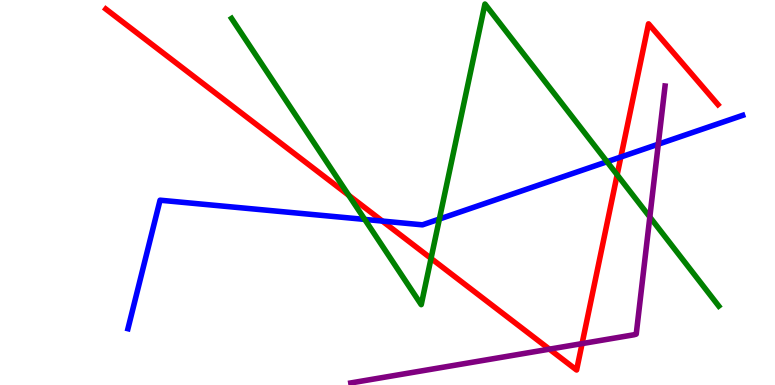[{'lines': ['blue', 'red'], 'intersections': [{'x': 4.93, 'y': 4.26}, {'x': 8.01, 'y': 5.92}]}, {'lines': ['green', 'red'], 'intersections': [{'x': 4.5, 'y': 4.93}, {'x': 5.56, 'y': 3.29}, {'x': 7.96, 'y': 5.46}]}, {'lines': ['purple', 'red'], 'intersections': [{'x': 7.09, 'y': 0.931}, {'x': 7.51, 'y': 1.08}]}, {'lines': ['blue', 'green'], 'intersections': [{'x': 4.71, 'y': 4.3}, {'x': 5.67, 'y': 4.31}, {'x': 7.83, 'y': 5.8}]}, {'lines': ['blue', 'purple'], 'intersections': [{'x': 8.49, 'y': 6.25}]}, {'lines': ['green', 'purple'], 'intersections': [{'x': 8.38, 'y': 4.36}]}]